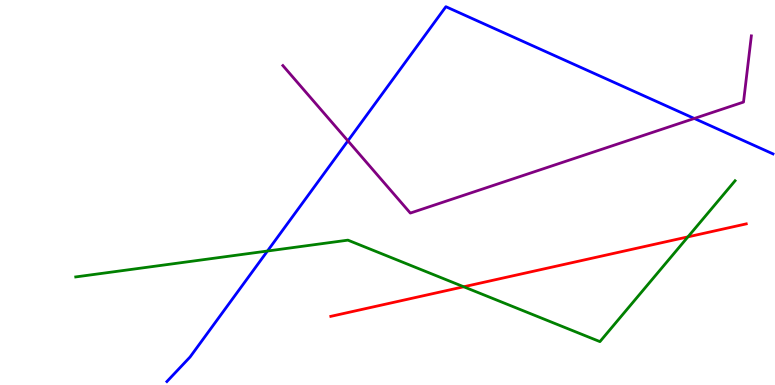[{'lines': ['blue', 'red'], 'intersections': []}, {'lines': ['green', 'red'], 'intersections': [{'x': 5.98, 'y': 2.55}, {'x': 8.88, 'y': 3.85}]}, {'lines': ['purple', 'red'], 'intersections': []}, {'lines': ['blue', 'green'], 'intersections': [{'x': 3.45, 'y': 3.48}]}, {'lines': ['blue', 'purple'], 'intersections': [{'x': 4.49, 'y': 6.34}, {'x': 8.96, 'y': 6.92}]}, {'lines': ['green', 'purple'], 'intersections': []}]